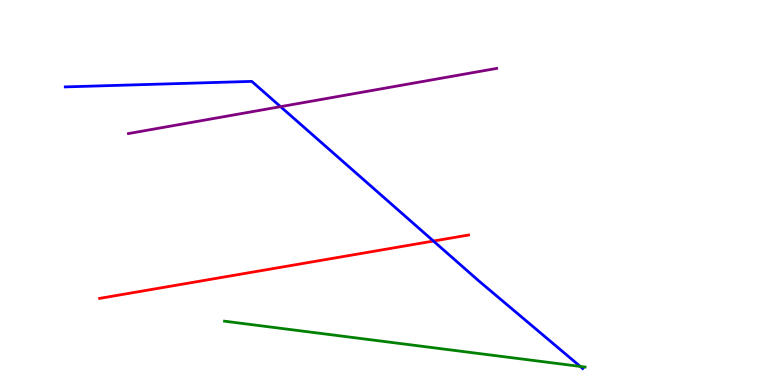[{'lines': ['blue', 'red'], 'intersections': [{'x': 5.59, 'y': 3.74}]}, {'lines': ['green', 'red'], 'intersections': []}, {'lines': ['purple', 'red'], 'intersections': []}, {'lines': ['blue', 'green'], 'intersections': [{'x': 7.49, 'y': 0.483}]}, {'lines': ['blue', 'purple'], 'intersections': [{'x': 3.62, 'y': 7.23}]}, {'lines': ['green', 'purple'], 'intersections': []}]